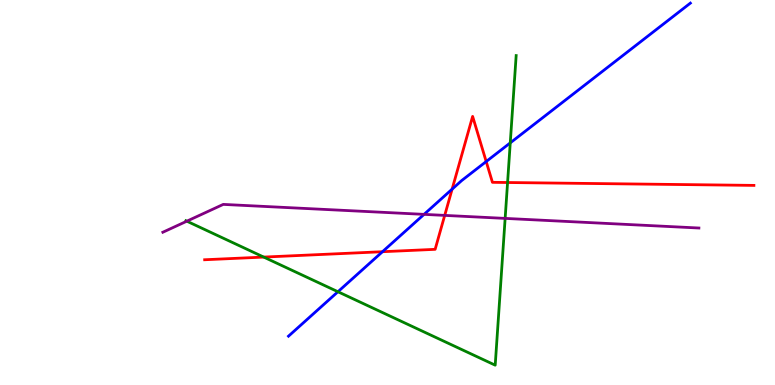[{'lines': ['blue', 'red'], 'intersections': [{'x': 4.94, 'y': 3.46}, {'x': 5.83, 'y': 5.09}, {'x': 6.27, 'y': 5.8}]}, {'lines': ['green', 'red'], 'intersections': [{'x': 3.4, 'y': 3.32}, {'x': 6.55, 'y': 5.26}]}, {'lines': ['purple', 'red'], 'intersections': [{'x': 5.74, 'y': 4.41}]}, {'lines': ['blue', 'green'], 'intersections': [{'x': 4.36, 'y': 2.42}, {'x': 6.58, 'y': 6.29}]}, {'lines': ['blue', 'purple'], 'intersections': [{'x': 5.47, 'y': 4.43}]}, {'lines': ['green', 'purple'], 'intersections': [{'x': 2.41, 'y': 4.25}, {'x': 6.52, 'y': 4.33}]}]